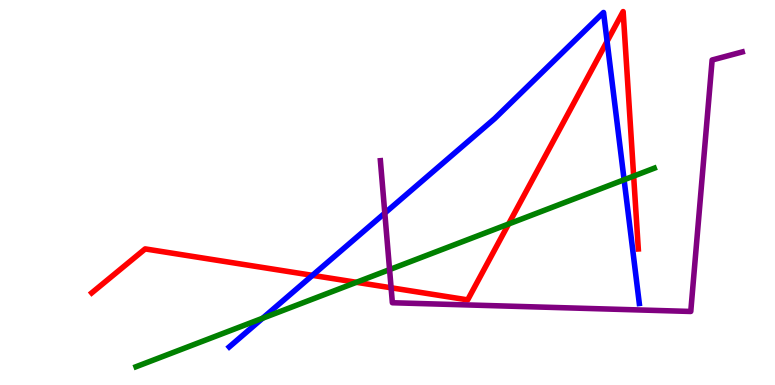[{'lines': ['blue', 'red'], 'intersections': [{'x': 4.03, 'y': 2.85}, {'x': 7.83, 'y': 8.93}]}, {'lines': ['green', 'red'], 'intersections': [{'x': 4.6, 'y': 2.67}, {'x': 6.56, 'y': 4.18}, {'x': 8.18, 'y': 5.43}]}, {'lines': ['purple', 'red'], 'intersections': [{'x': 5.05, 'y': 2.53}]}, {'lines': ['blue', 'green'], 'intersections': [{'x': 3.39, 'y': 1.73}, {'x': 8.05, 'y': 5.33}]}, {'lines': ['blue', 'purple'], 'intersections': [{'x': 4.97, 'y': 4.46}]}, {'lines': ['green', 'purple'], 'intersections': [{'x': 5.03, 'y': 3.0}]}]